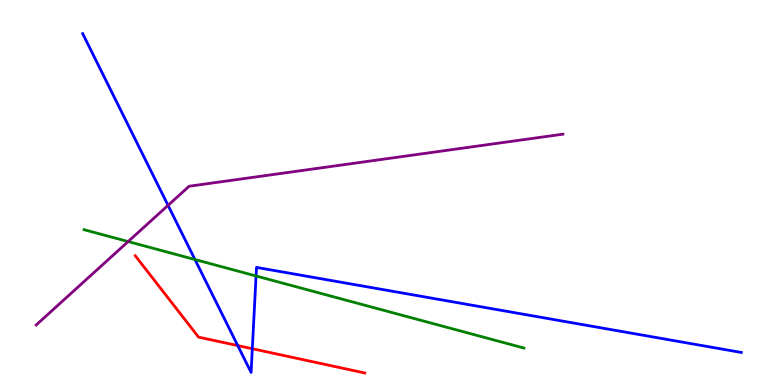[{'lines': ['blue', 'red'], 'intersections': [{'x': 3.07, 'y': 1.02}, {'x': 3.26, 'y': 0.942}]}, {'lines': ['green', 'red'], 'intersections': []}, {'lines': ['purple', 'red'], 'intersections': []}, {'lines': ['blue', 'green'], 'intersections': [{'x': 2.52, 'y': 3.26}, {'x': 3.3, 'y': 2.83}]}, {'lines': ['blue', 'purple'], 'intersections': [{'x': 2.17, 'y': 4.67}]}, {'lines': ['green', 'purple'], 'intersections': [{'x': 1.65, 'y': 3.73}]}]